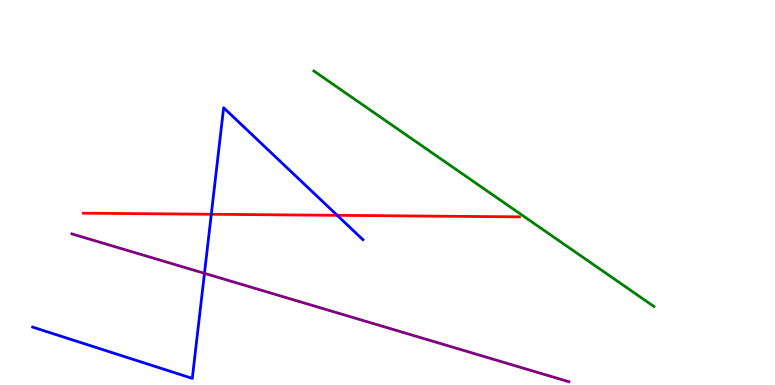[{'lines': ['blue', 'red'], 'intersections': [{'x': 2.73, 'y': 4.43}, {'x': 4.35, 'y': 4.41}]}, {'lines': ['green', 'red'], 'intersections': []}, {'lines': ['purple', 'red'], 'intersections': []}, {'lines': ['blue', 'green'], 'intersections': []}, {'lines': ['blue', 'purple'], 'intersections': [{'x': 2.64, 'y': 2.9}]}, {'lines': ['green', 'purple'], 'intersections': []}]